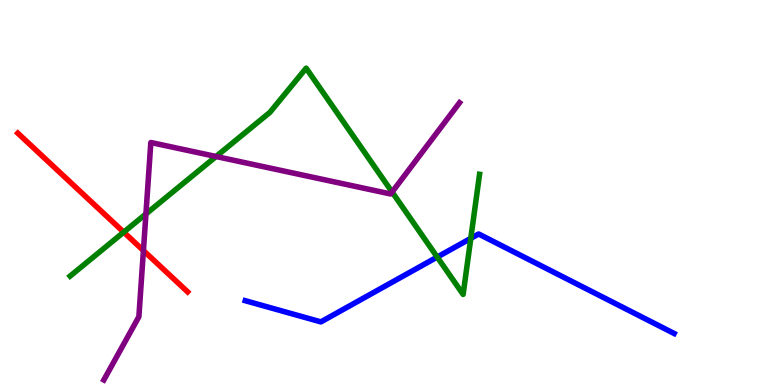[{'lines': ['blue', 'red'], 'intersections': []}, {'lines': ['green', 'red'], 'intersections': [{'x': 1.6, 'y': 3.97}]}, {'lines': ['purple', 'red'], 'intersections': [{'x': 1.85, 'y': 3.49}]}, {'lines': ['blue', 'green'], 'intersections': [{'x': 5.64, 'y': 3.32}, {'x': 6.07, 'y': 3.81}]}, {'lines': ['blue', 'purple'], 'intersections': []}, {'lines': ['green', 'purple'], 'intersections': [{'x': 1.88, 'y': 4.44}, {'x': 2.79, 'y': 5.94}, {'x': 5.06, 'y': 5.01}]}]